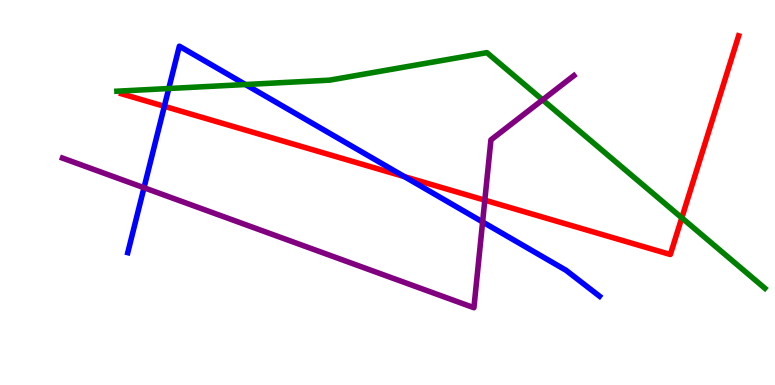[{'lines': ['blue', 'red'], 'intersections': [{'x': 2.12, 'y': 7.24}, {'x': 5.22, 'y': 5.41}]}, {'lines': ['green', 'red'], 'intersections': [{'x': 8.8, 'y': 4.34}]}, {'lines': ['purple', 'red'], 'intersections': [{'x': 6.26, 'y': 4.8}]}, {'lines': ['blue', 'green'], 'intersections': [{'x': 2.18, 'y': 7.7}, {'x': 3.17, 'y': 7.8}]}, {'lines': ['blue', 'purple'], 'intersections': [{'x': 1.86, 'y': 5.12}, {'x': 6.23, 'y': 4.24}]}, {'lines': ['green', 'purple'], 'intersections': [{'x': 7.0, 'y': 7.41}]}]